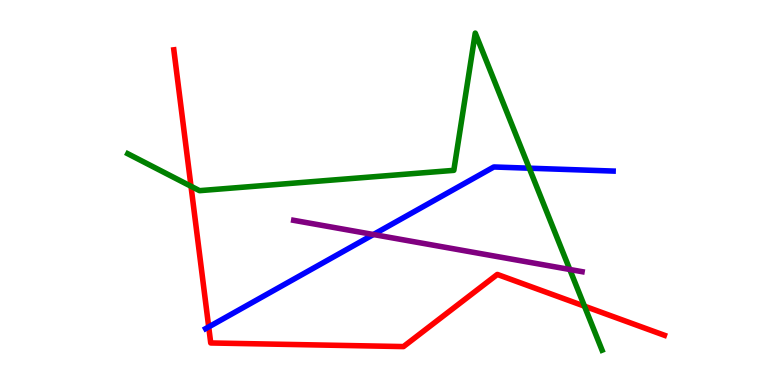[{'lines': ['blue', 'red'], 'intersections': [{'x': 2.69, 'y': 1.51}]}, {'lines': ['green', 'red'], 'intersections': [{'x': 2.46, 'y': 5.16}, {'x': 7.54, 'y': 2.05}]}, {'lines': ['purple', 'red'], 'intersections': []}, {'lines': ['blue', 'green'], 'intersections': [{'x': 6.83, 'y': 5.63}]}, {'lines': ['blue', 'purple'], 'intersections': [{'x': 4.82, 'y': 3.91}]}, {'lines': ['green', 'purple'], 'intersections': [{'x': 7.35, 'y': 3.0}]}]